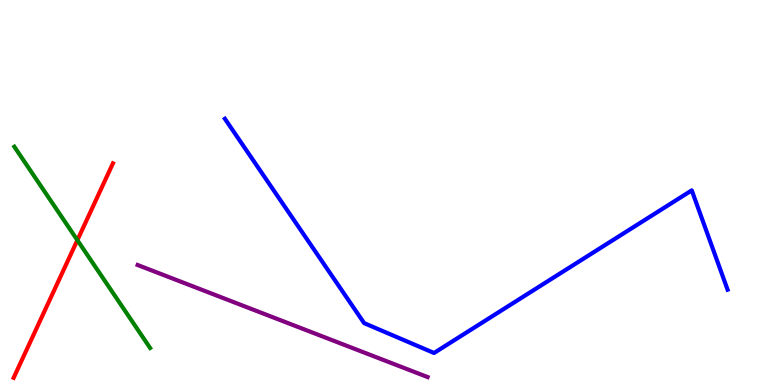[{'lines': ['blue', 'red'], 'intersections': []}, {'lines': ['green', 'red'], 'intersections': [{'x': 0.998, 'y': 3.76}]}, {'lines': ['purple', 'red'], 'intersections': []}, {'lines': ['blue', 'green'], 'intersections': []}, {'lines': ['blue', 'purple'], 'intersections': []}, {'lines': ['green', 'purple'], 'intersections': []}]